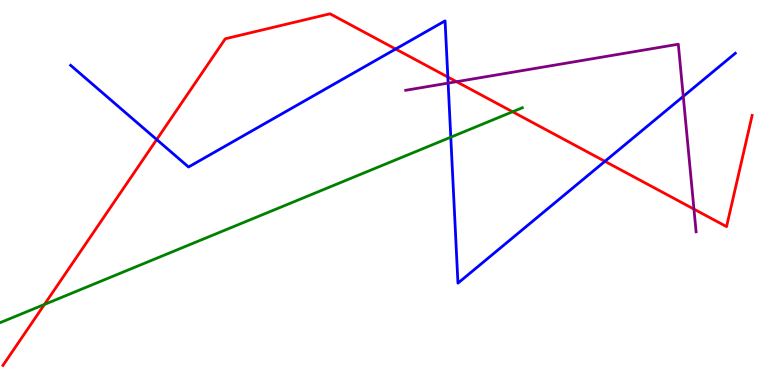[{'lines': ['blue', 'red'], 'intersections': [{'x': 2.02, 'y': 6.38}, {'x': 5.11, 'y': 8.73}, {'x': 5.78, 'y': 8.0}, {'x': 7.81, 'y': 5.81}]}, {'lines': ['green', 'red'], 'intersections': [{'x': 0.573, 'y': 2.09}, {'x': 6.61, 'y': 7.1}]}, {'lines': ['purple', 'red'], 'intersections': [{'x': 5.89, 'y': 7.88}, {'x': 8.95, 'y': 4.57}]}, {'lines': ['blue', 'green'], 'intersections': [{'x': 5.82, 'y': 6.44}]}, {'lines': ['blue', 'purple'], 'intersections': [{'x': 5.78, 'y': 7.84}, {'x': 8.82, 'y': 7.5}]}, {'lines': ['green', 'purple'], 'intersections': []}]